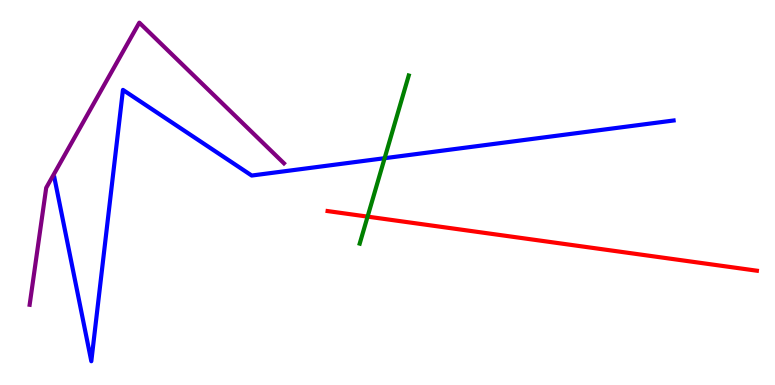[{'lines': ['blue', 'red'], 'intersections': []}, {'lines': ['green', 'red'], 'intersections': [{'x': 4.74, 'y': 4.37}]}, {'lines': ['purple', 'red'], 'intersections': []}, {'lines': ['blue', 'green'], 'intersections': [{'x': 4.96, 'y': 5.89}]}, {'lines': ['blue', 'purple'], 'intersections': []}, {'lines': ['green', 'purple'], 'intersections': []}]